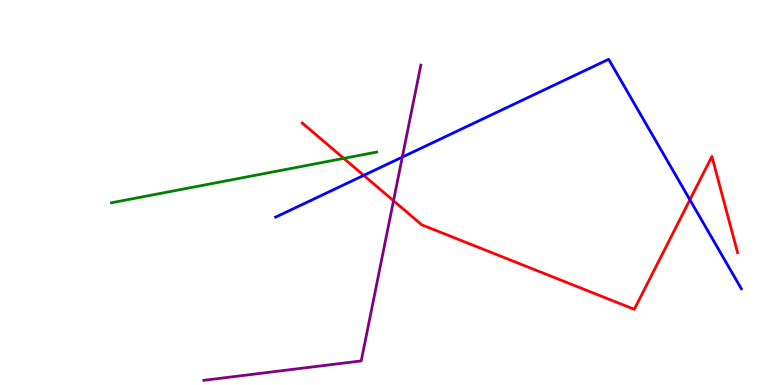[{'lines': ['blue', 'red'], 'intersections': [{'x': 4.69, 'y': 5.44}, {'x': 8.9, 'y': 4.81}]}, {'lines': ['green', 'red'], 'intersections': [{'x': 4.44, 'y': 5.89}]}, {'lines': ['purple', 'red'], 'intersections': [{'x': 5.08, 'y': 4.79}]}, {'lines': ['blue', 'green'], 'intersections': []}, {'lines': ['blue', 'purple'], 'intersections': [{'x': 5.19, 'y': 5.92}]}, {'lines': ['green', 'purple'], 'intersections': []}]